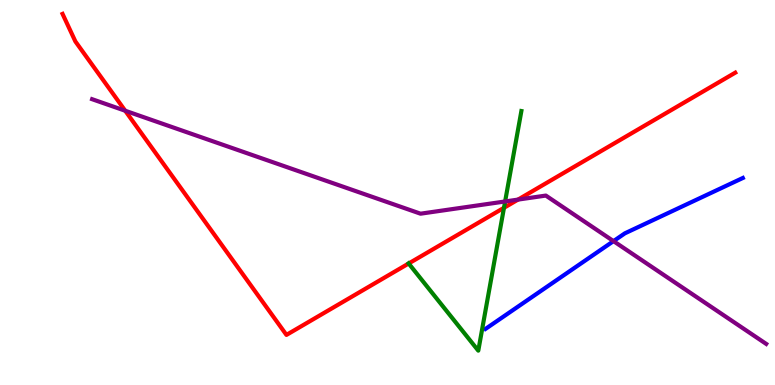[{'lines': ['blue', 'red'], 'intersections': []}, {'lines': ['green', 'red'], 'intersections': [{'x': 5.27, 'y': 3.16}, {'x': 6.5, 'y': 4.6}]}, {'lines': ['purple', 'red'], 'intersections': [{'x': 1.62, 'y': 7.12}, {'x': 6.68, 'y': 4.82}]}, {'lines': ['blue', 'green'], 'intersections': []}, {'lines': ['blue', 'purple'], 'intersections': [{'x': 7.92, 'y': 3.74}]}, {'lines': ['green', 'purple'], 'intersections': [{'x': 6.52, 'y': 4.77}]}]